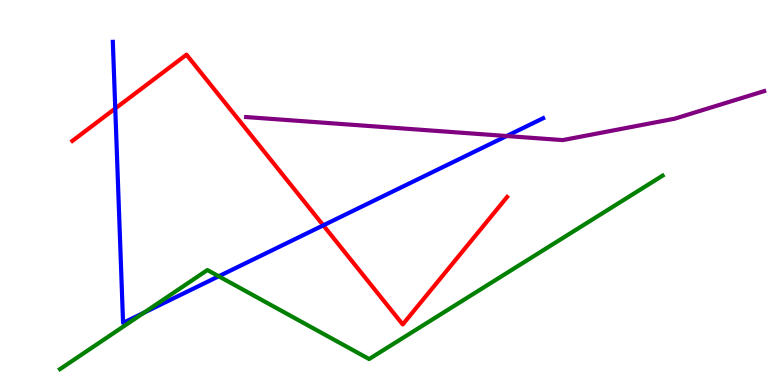[{'lines': ['blue', 'red'], 'intersections': [{'x': 1.49, 'y': 7.18}, {'x': 4.17, 'y': 4.15}]}, {'lines': ['green', 'red'], 'intersections': []}, {'lines': ['purple', 'red'], 'intersections': []}, {'lines': ['blue', 'green'], 'intersections': [{'x': 1.86, 'y': 1.88}, {'x': 2.82, 'y': 2.82}]}, {'lines': ['blue', 'purple'], 'intersections': [{'x': 6.54, 'y': 6.47}]}, {'lines': ['green', 'purple'], 'intersections': []}]